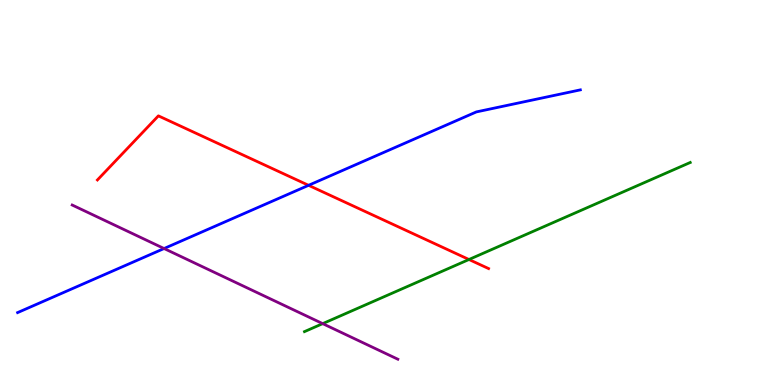[{'lines': ['blue', 'red'], 'intersections': [{'x': 3.98, 'y': 5.19}]}, {'lines': ['green', 'red'], 'intersections': [{'x': 6.05, 'y': 3.26}]}, {'lines': ['purple', 'red'], 'intersections': []}, {'lines': ['blue', 'green'], 'intersections': []}, {'lines': ['blue', 'purple'], 'intersections': [{'x': 2.12, 'y': 3.54}]}, {'lines': ['green', 'purple'], 'intersections': [{'x': 4.16, 'y': 1.59}]}]